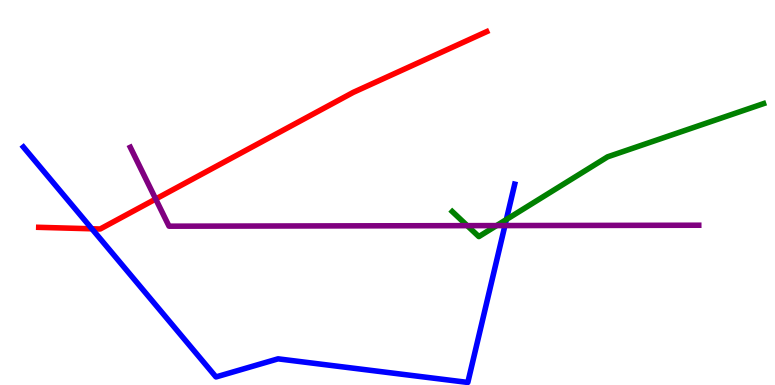[{'lines': ['blue', 'red'], 'intersections': [{'x': 1.19, 'y': 4.06}]}, {'lines': ['green', 'red'], 'intersections': []}, {'lines': ['purple', 'red'], 'intersections': [{'x': 2.01, 'y': 4.83}]}, {'lines': ['blue', 'green'], 'intersections': [{'x': 6.53, 'y': 4.3}]}, {'lines': ['blue', 'purple'], 'intersections': [{'x': 6.52, 'y': 4.14}]}, {'lines': ['green', 'purple'], 'intersections': [{'x': 6.03, 'y': 4.14}, {'x': 6.41, 'y': 4.14}]}]